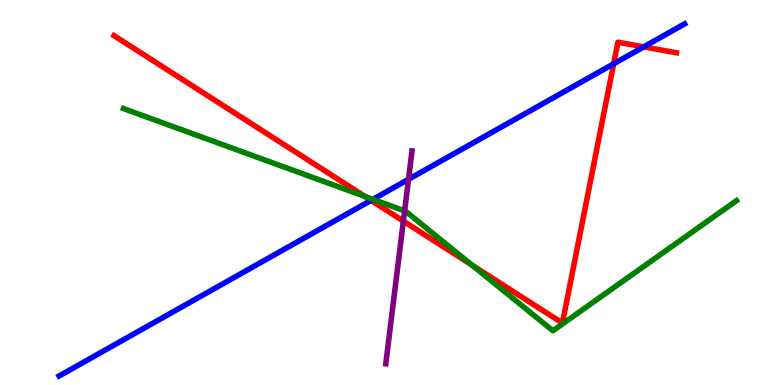[{'lines': ['blue', 'red'], 'intersections': [{'x': 4.79, 'y': 4.8}, {'x': 7.92, 'y': 8.34}, {'x': 8.31, 'y': 8.78}]}, {'lines': ['green', 'red'], 'intersections': [{'x': 4.71, 'y': 4.9}, {'x': 6.09, 'y': 3.12}]}, {'lines': ['purple', 'red'], 'intersections': [{'x': 5.2, 'y': 4.26}]}, {'lines': ['blue', 'green'], 'intersections': [{'x': 4.81, 'y': 4.82}]}, {'lines': ['blue', 'purple'], 'intersections': [{'x': 5.27, 'y': 5.34}]}, {'lines': ['green', 'purple'], 'intersections': [{'x': 5.22, 'y': 4.52}]}]